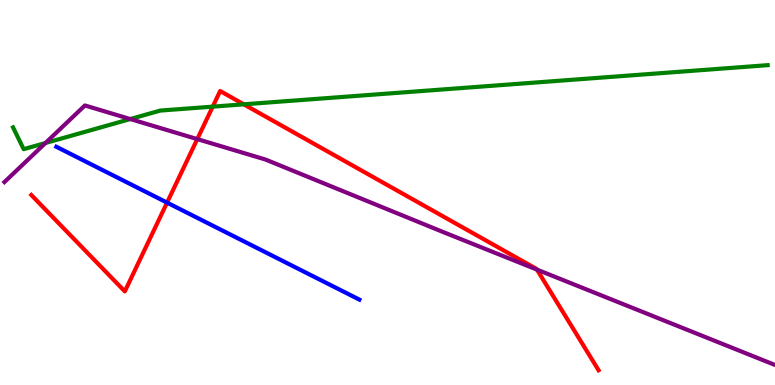[{'lines': ['blue', 'red'], 'intersections': [{'x': 2.16, 'y': 4.74}]}, {'lines': ['green', 'red'], 'intersections': [{'x': 2.74, 'y': 7.23}, {'x': 3.15, 'y': 7.29}]}, {'lines': ['purple', 'red'], 'intersections': [{'x': 2.55, 'y': 6.39}, {'x': 6.93, 'y': 3.0}]}, {'lines': ['blue', 'green'], 'intersections': []}, {'lines': ['blue', 'purple'], 'intersections': []}, {'lines': ['green', 'purple'], 'intersections': [{'x': 0.586, 'y': 6.29}, {'x': 1.68, 'y': 6.91}]}]